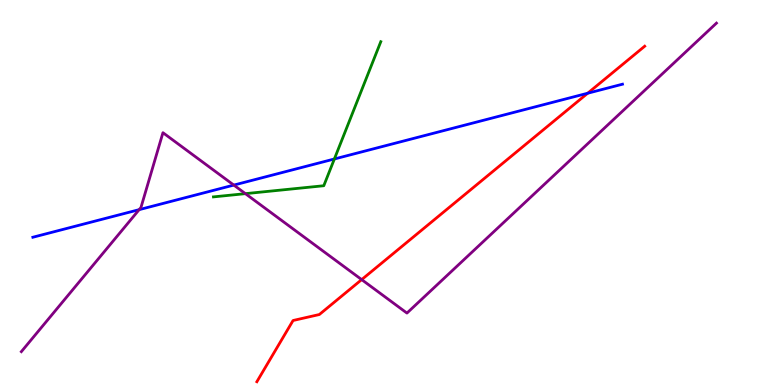[{'lines': ['blue', 'red'], 'intersections': [{'x': 7.58, 'y': 7.58}]}, {'lines': ['green', 'red'], 'intersections': []}, {'lines': ['purple', 'red'], 'intersections': [{'x': 4.67, 'y': 2.74}]}, {'lines': ['blue', 'green'], 'intersections': [{'x': 4.31, 'y': 5.87}]}, {'lines': ['blue', 'purple'], 'intersections': [{'x': 1.8, 'y': 4.55}, {'x': 3.02, 'y': 5.19}]}, {'lines': ['green', 'purple'], 'intersections': [{'x': 3.17, 'y': 4.97}]}]